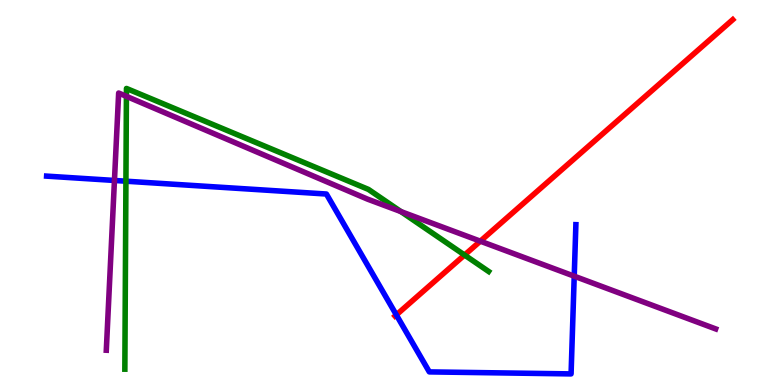[{'lines': ['blue', 'red'], 'intersections': [{'x': 5.11, 'y': 1.82}]}, {'lines': ['green', 'red'], 'intersections': [{'x': 5.99, 'y': 3.38}]}, {'lines': ['purple', 'red'], 'intersections': [{'x': 6.2, 'y': 3.74}]}, {'lines': ['blue', 'green'], 'intersections': [{'x': 1.62, 'y': 5.29}]}, {'lines': ['blue', 'purple'], 'intersections': [{'x': 1.48, 'y': 5.31}, {'x': 7.41, 'y': 2.83}]}, {'lines': ['green', 'purple'], 'intersections': [{'x': 1.63, 'y': 7.5}, {'x': 5.17, 'y': 4.5}]}]